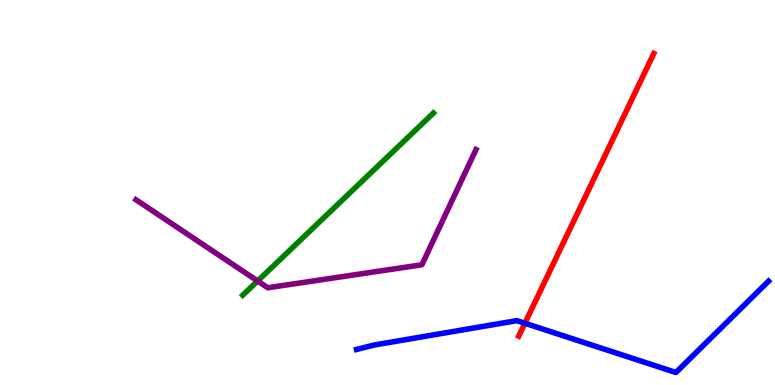[{'lines': ['blue', 'red'], 'intersections': [{'x': 6.77, 'y': 1.6}]}, {'lines': ['green', 'red'], 'intersections': []}, {'lines': ['purple', 'red'], 'intersections': []}, {'lines': ['blue', 'green'], 'intersections': []}, {'lines': ['blue', 'purple'], 'intersections': []}, {'lines': ['green', 'purple'], 'intersections': [{'x': 3.32, 'y': 2.7}]}]